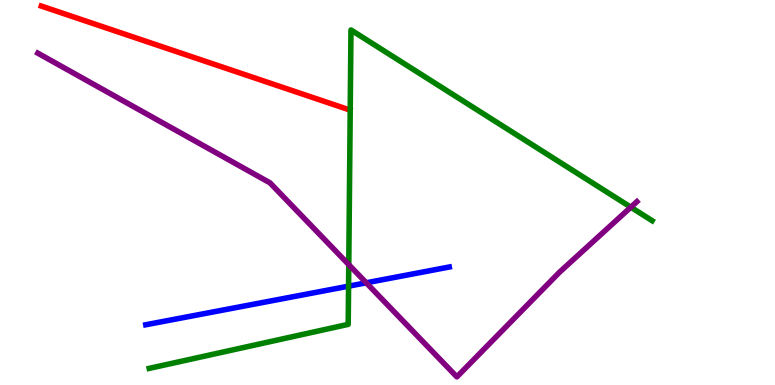[{'lines': ['blue', 'red'], 'intersections': []}, {'lines': ['green', 'red'], 'intersections': []}, {'lines': ['purple', 'red'], 'intersections': []}, {'lines': ['blue', 'green'], 'intersections': [{'x': 4.5, 'y': 2.57}]}, {'lines': ['blue', 'purple'], 'intersections': [{'x': 4.73, 'y': 2.65}]}, {'lines': ['green', 'purple'], 'intersections': [{'x': 4.5, 'y': 3.13}, {'x': 8.14, 'y': 4.62}]}]